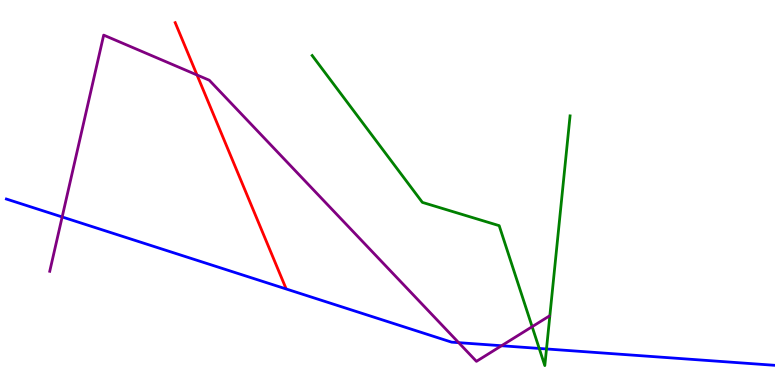[{'lines': ['blue', 'red'], 'intersections': []}, {'lines': ['green', 'red'], 'intersections': []}, {'lines': ['purple', 'red'], 'intersections': [{'x': 2.54, 'y': 8.05}]}, {'lines': ['blue', 'green'], 'intersections': [{'x': 6.96, 'y': 0.95}, {'x': 7.05, 'y': 0.936}]}, {'lines': ['blue', 'purple'], 'intersections': [{'x': 0.802, 'y': 4.36}, {'x': 5.92, 'y': 1.1}, {'x': 6.47, 'y': 1.02}]}, {'lines': ['green', 'purple'], 'intersections': [{'x': 6.87, 'y': 1.51}]}]